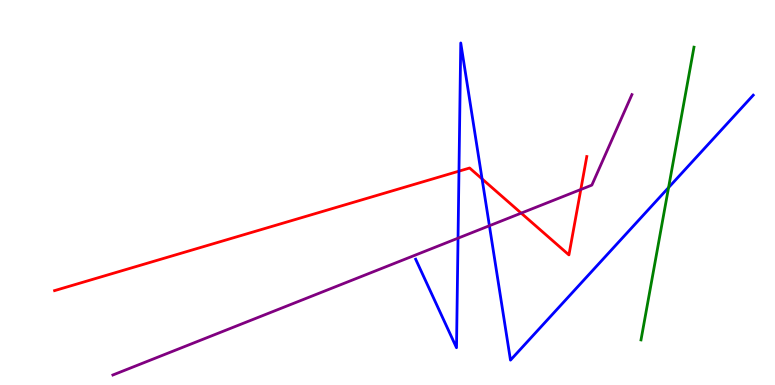[{'lines': ['blue', 'red'], 'intersections': [{'x': 5.92, 'y': 5.55}, {'x': 6.22, 'y': 5.35}]}, {'lines': ['green', 'red'], 'intersections': []}, {'lines': ['purple', 'red'], 'intersections': [{'x': 6.72, 'y': 4.46}, {'x': 7.49, 'y': 5.08}]}, {'lines': ['blue', 'green'], 'intersections': [{'x': 8.63, 'y': 5.13}]}, {'lines': ['blue', 'purple'], 'intersections': [{'x': 5.91, 'y': 3.81}, {'x': 6.31, 'y': 4.14}]}, {'lines': ['green', 'purple'], 'intersections': []}]